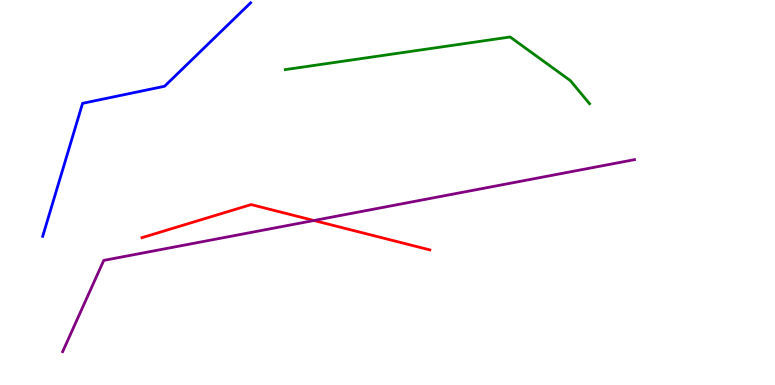[{'lines': ['blue', 'red'], 'intersections': []}, {'lines': ['green', 'red'], 'intersections': []}, {'lines': ['purple', 'red'], 'intersections': [{'x': 4.05, 'y': 4.27}]}, {'lines': ['blue', 'green'], 'intersections': []}, {'lines': ['blue', 'purple'], 'intersections': []}, {'lines': ['green', 'purple'], 'intersections': []}]